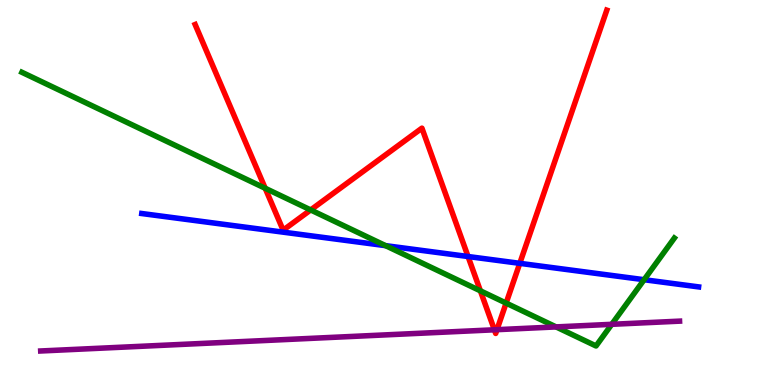[{'lines': ['blue', 'red'], 'intersections': [{'x': 6.04, 'y': 3.34}, {'x': 6.71, 'y': 3.16}]}, {'lines': ['green', 'red'], 'intersections': [{'x': 3.42, 'y': 5.11}, {'x': 4.01, 'y': 4.55}, {'x': 6.2, 'y': 2.45}, {'x': 6.53, 'y': 2.13}]}, {'lines': ['purple', 'red'], 'intersections': [{'x': 6.38, 'y': 1.43}, {'x': 6.41, 'y': 1.44}]}, {'lines': ['blue', 'green'], 'intersections': [{'x': 4.98, 'y': 3.62}, {'x': 8.31, 'y': 2.73}]}, {'lines': ['blue', 'purple'], 'intersections': []}, {'lines': ['green', 'purple'], 'intersections': [{'x': 7.18, 'y': 1.51}, {'x': 7.89, 'y': 1.58}]}]